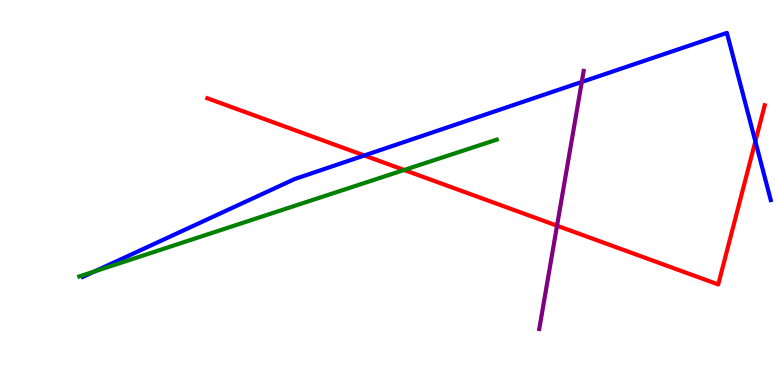[{'lines': ['blue', 'red'], 'intersections': [{'x': 4.7, 'y': 5.96}, {'x': 9.75, 'y': 6.33}]}, {'lines': ['green', 'red'], 'intersections': [{'x': 5.21, 'y': 5.58}]}, {'lines': ['purple', 'red'], 'intersections': [{'x': 7.19, 'y': 4.14}]}, {'lines': ['blue', 'green'], 'intersections': [{'x': 1.22, 'y': 2.95}]}, {'lines': ['blue', 'purple'], 'intersections': [{'x': 7.51, 'y': 7.87}]}, {'lines': ['green', 'purple'], 'intersections': []}]